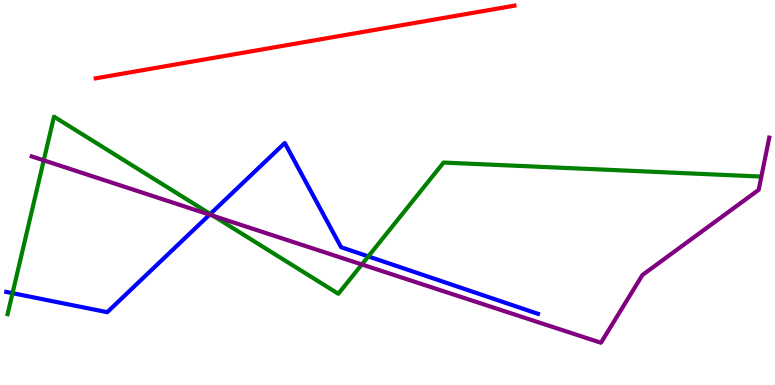[{'lines': ['blue', 'red'], 'intersections': []}, {'lines': ['green', 'red'], 'intersections': []}, {'lines': ['purple', 'red'], 'intersections': []}, {'lines': ['blue', 'green'], 'intersections': [{'x': 0.162, 'y': 2.39}, {'x': 2.71, 'y': 4.44}, {'x': 4.75, 'y': 3.34}]}, {'lines': ['blue', 'purple'], 'intersections': [{'x': 2.7, 'y': 4.42}]}, {'lines': ['green', 'purple'], 'intersections': [{'x': 0.564, 'y': 5.84}, {'x': 2.75, 'y': 4.39}, {'x': 4.67, 'y': 3.13}]}]